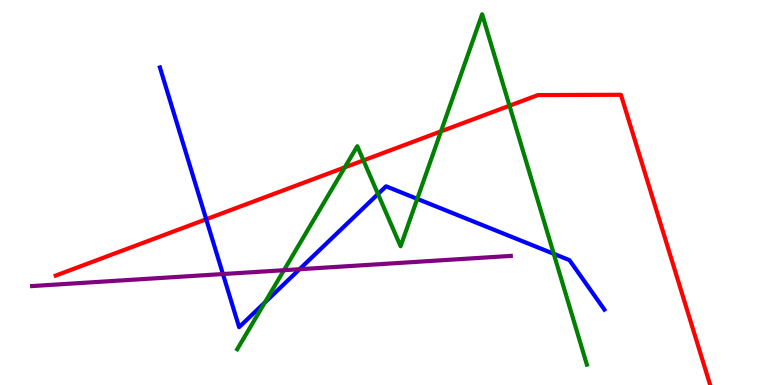[{'lines': ['blue', 'red'], 'intersections': [{'x': 2.66, 'y': 4.31}]}, {'lines': ['green', 'red'], 'intersections': [{'x': 4.45, 'y': 5.65}, {'x': 4.69, 'y': 5.83}, {'x': 5.69, 'y': 6.59}, {'x': 6.57, 'y': 7.25}]}, {'lines': ['purple', 'red'], 'intersections': []}, {'lines': ['blue', 'green'], 'intersections': [{'x': 3.42, 'y': 2.14}, {'x': 4.88, 'y': 4.96}, {'x': 5.38, 'y': 4.83}, {'x': 7.15, 'y': 3.41}]}, {'lines': ['blue', 'purple'], 'intersections': [{'x': 2.88, 'y': 2.88}, {'x': 3.87, 'y': 3.01}]}, {'lines': ['green', 'purple'], 'intersections': [{'x': 3.66, 'y': 2.98}]}]